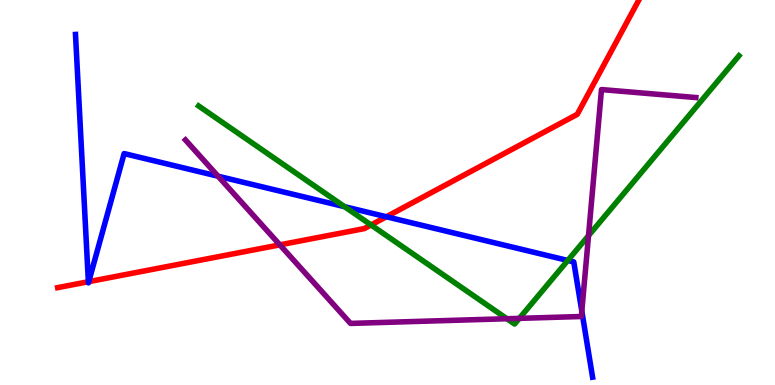[{'lines': ['blue', 'red'], 'intersections': [{'x': 1.14, 'y': 2.68}, {'x': 1.15, 'y': 2.68}, {'x': 4.99, 'y': 4.37}]}, {'lines': ['green', 'red'], 'intersections': [{'x': 4.79, 'y': 4.16}]}, {'lines': ['purple', 'red'], 'intersections': [{'x': 3.61, 'y': 3.64}]}, {'lines': ['blue', 'green'], 'intersections': [{'x': 4.45, 'y': 4.63}, {'x': 7.33, 'y': 3.24}]}, {'lines': ['blue', 'purple'], 'intersections': [{'x': 2.81, 'y': 5.42}, {'x': 7.51, 'y': 1.92}]}, {'lines': ['green', 'purple'], 'intersections': [{'x': 6.54, 'y': 1.72}, {'x': 6.7, 'y': 1.73}, {'x': 7.59, 'y': 3.88}]}]